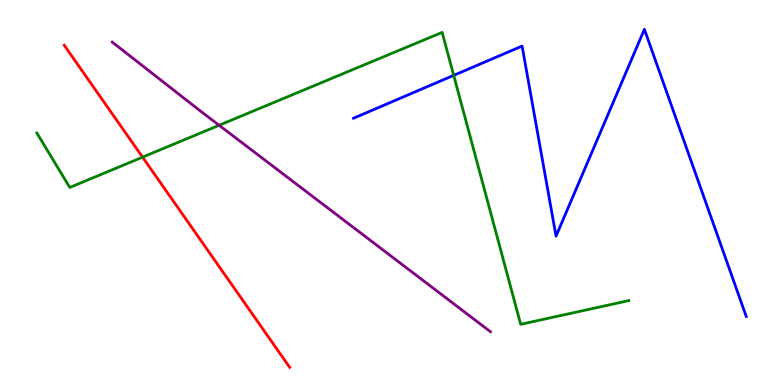[{'lines': ['blue', 'red'], 'intersections': []}, {'lines': ['green', 'red'], 'intersections': [{'x': 1.84, 'y': 5.92}]}, {'lines': ['purple', 'red'], 'intersections': []}, {'lines': ['blue', 'green'], 'intersections': [{'x': 5.85, 'y': 8.04}]}, {'lines': ['blue', 'purple'], 'intersections': []}, {'lines': ['green', 'purple'], 'intersections': [{'x': 2.83, 'y': 6.75}]}]